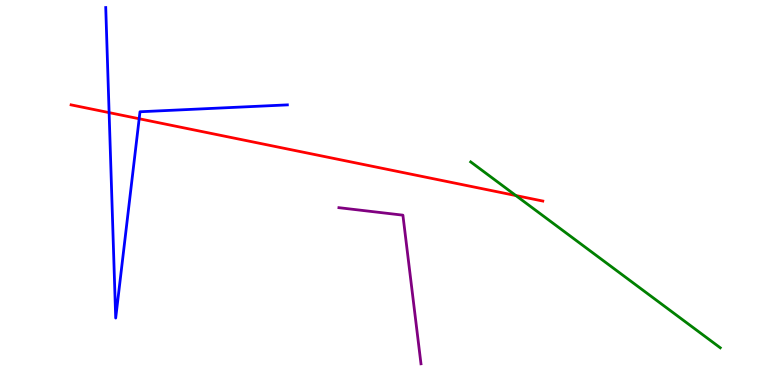[{'lines': ['blue', 'red'], 'intersections': [{'x': 1.41, 'y': 7.07}, {'x': 1.8, 'y': 6.92}]}, {'lines': ['green', 'red'], 'intersections': [{'x': 6.66, 'y': 4.92}]}, {'lines': ['purple', 'red'], 'intersections': []}, {'lines': ['blue', 'green'], 'intersections': []}, {'lines': ['blue', 'purple'], 'intersections': []}, {'lines': ['green', 'purple'], 'intersections': []}]